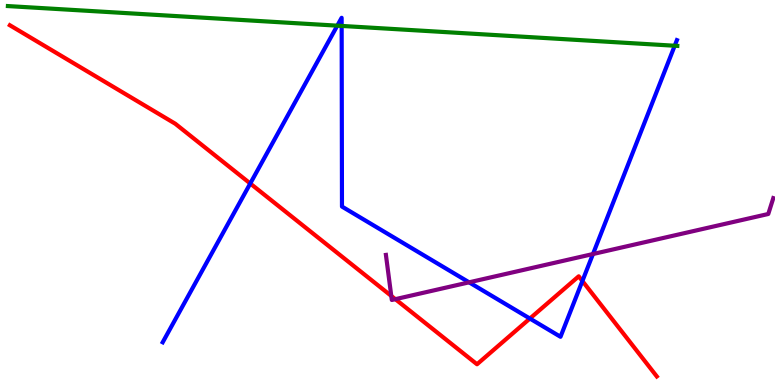[{'lines': ['blue', 'red'], 'intersections': [{'x': 3.23, 'y': 5.23}, {'x': 6.84, 'y': 1.73}, {'x': 7.51, 'y': 2.7}]}, {'lines': ['green', 'red'], 'intersections': []}, {'lines': ['purple', 'red'], 'intersections': [{'x': 5.05, 'y': 2.31}, {'x': 5.1, 'y': 2.23}]}, {'lines': ['blue', 'green'], 'intersections': [{'x': 4.35, 'y': 9.33}, {'x': 4.41, 'y': 9.33}, {'x': 8.71, 'y': 8.81}]}, {'lines': ['blue', 'purple'], 'intersections': [{'x': 6.05, 'y': 2.67}, {'x': 7.65, 'y': 3.4}]}, {'lines': ['green', 'purple'], 'intersections': []}]